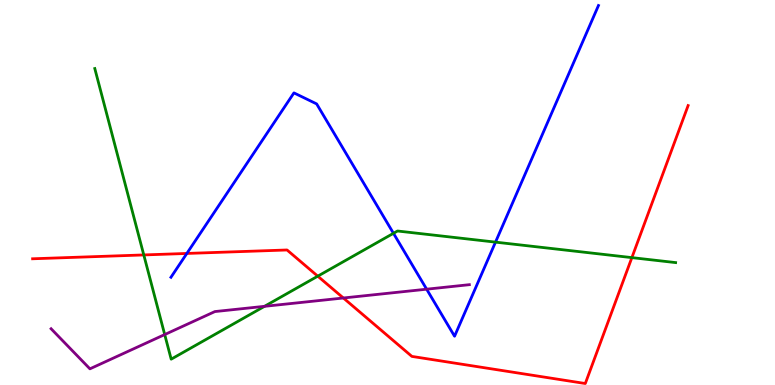[{'lines': ['blue', 'red'], 'intersections': [{'x': 2.41, 'y': 3.42}]}, {'lines': ['green', 'red'], 'intersections': [{'x': 1.86, 'y': 3.38}, {'x': 4.1, 'y': 2.83}, {'x': 8.15, 'y': 3.31}]}, {'lines': ['purple', 'red'], 'intersections': [{'x': 4.43, 'y': 2.26}]}, {'lines': ['blue', 'green'], 'intersections': [{'x': 5.08, 'y': 3.94}, {'x': 6.39, 'y': 3.71}]}, {'lines': ['blue', 'purple'], 'intersections': [{'x': 5.5, 'y': 2.49}]}, {'lines': ['green', 'purple'], 'intersections': [{'x': 2.13, 'y': 1.31}, {'x': 3.41, 'y': 2.04}]}]